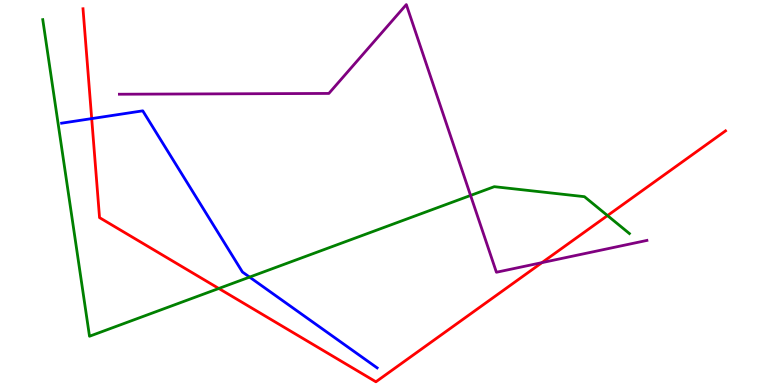[{'lines': ['blue', 'red'], 'intersections': [{'x': 1.18, 'y': 6.92}]}, {'lines': ['green', 'red'], 'intersections': [{'x': 2.82, 'y': 2.51}, {'x': 7.84, 'y': 4.4}]}, {'lines': ['purple', 'red'], 'intersections': [{'x': 6.99, 'y': 3.18}]}, {'lines': ['blue', 'green'], 'intersections': [{'x': 3.22, 'y': 2.8}]}, {'lines': ['blue', 'purple'], 'intersections': []}, {'lines': ['green', 'purple'], 'intersections': [{'x': 6.07, 'y': 4.92}]}]